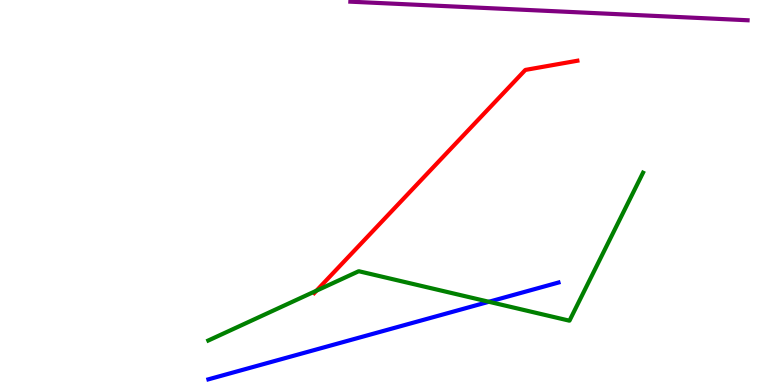[{'lines': ['blue', 'red'], 'intersections': []}, {'lines': ['green', 'red'], 'intersections': [{'x': 4.08, 'y': 2.45}]}, {'lines': ['purple', 'red'], 'intersections': []}, {'lines': ['blue', 'green'], 'intersections': [{'x': 6.31, 'y': 2.16}]}, {'lines': ['blue', 'purple'], 'intersections': []}, {'lines': ['green', 'purple'], 'intersections': []}]